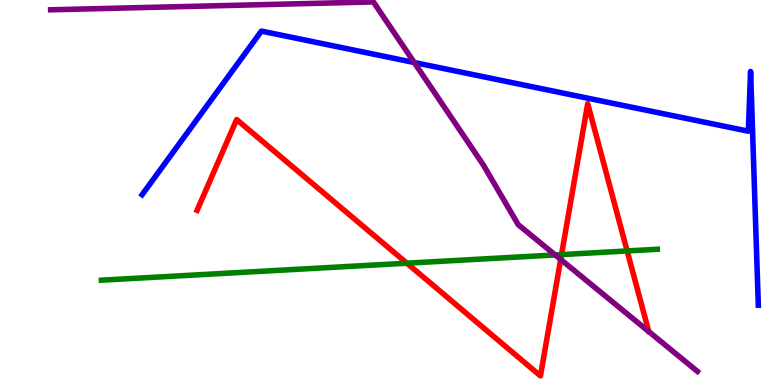[{'lines': ['blue', 'red'], 'intersections': []}, {'lines': ['green', 'red'], 'intersections': [{'x': 5.25, 'y': 3.16}, {'x': 7.25, 'y': 3.39}, {'x': 8.09, 'y': 3.48}]}, {'lines': ['purple', 'red'], 'intersections': [{'x': 7.23, 'y': 3.26}]}, {'lines': ['blue', 'green'], 'intersections': []}, {'lines': ['blue', 'purple'], 'intersections': [{'x': 5.35, 'y': 8.38}]}, {'lines': ['green', 'purple'], 'intersections': [{'x': 7.16, 'y': 3.38}]}]